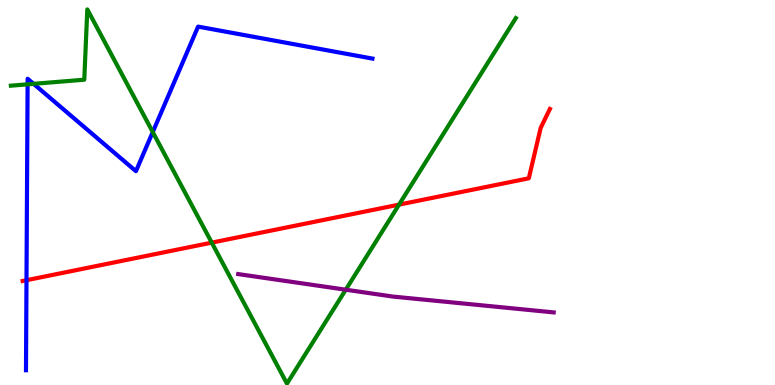[{'lines': ['blue', 'red'], 'intersections': [{'x': 0.342, 'y': 2.72}]}, {'lines': ['green', 'red'], 'intersections': [{'x': 2.73, 'y': 3.7}, {'x': 5.15, 'y': 4.68}]}, {'lines': ['purple', 'red'], 'intersections': []}, {'lines': ['blue', 'green'], 'intersections': [{'x': 0.356, 'y': 7.81}, {'x': 0.433, 'y': 7.82}, {'x': 1.97, 'y': 6.57}]}, {'lines': ['blue', 'purple'], 'intersections': []}, {'lines': ['green', 'purple'], 'intersections': [{'x': 4.46, 'y': 2.47}]}]